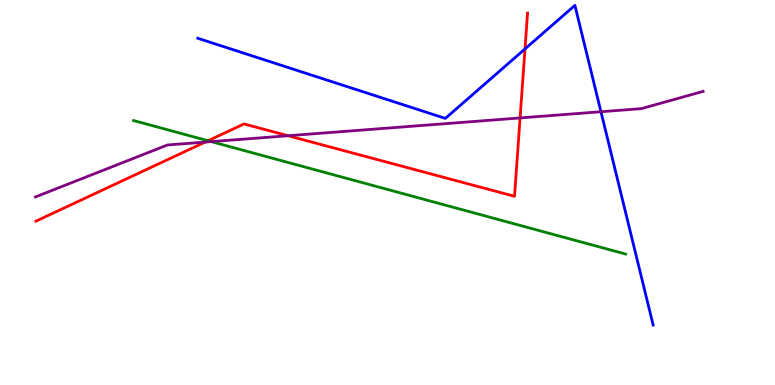[{'lines': ['blue', 'red'], 'intersections': [{'x': 6.77, 'y': 8.73}]}, {'lines': ['green', 'red'], 'intersections': [{'x': 2.68, 'y': 6.34}]}, {'lines': ['purple', 'red'], 'intersections': [{'x': 2.65, 'y': 6.31}, {'x': 3.72, 'y': 6.47}, {'x': 6.71, 'y': 6.94}]}, {'lines': ['blue', 'green'], 'intersections': []}, {'lines': ['blue', 'purple'], 'intersections': [{'x': 7.75, 'y': 7.1}]}, {'lines': ['green', 'purple'], 'intersections': [{'x': 2.73, 'y': 6.32}]}]